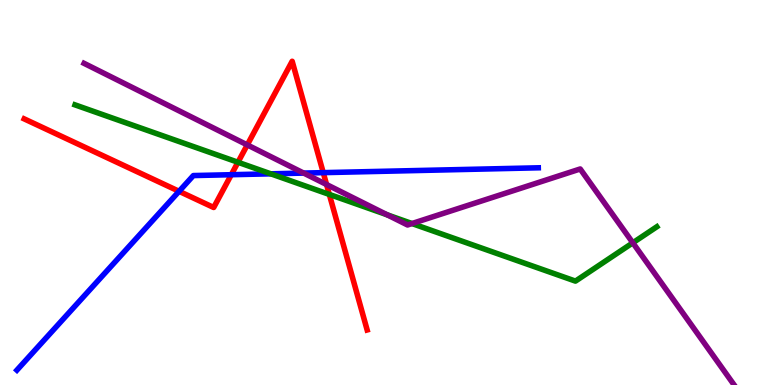[{'lines': ['blue', 'red'], 'intersections': [{'x': 2.31, 'y': 5.03}, {'x': 2.98, 'y': 5.46}, {'x': 4.17, 'y': 5.52}]}, {'lines': ['green', 'red'], 'intersections': [{'x': 3.07, 'y': 5.79}, {'x': 4.25, 'y': 4.95}]}, {'lines': ['purple', 'red'], 'intersections': [{'x': 3.19, 'y': 6.24}, {'x': 4.21, 'y': 5.21}]}, {'lines': ['blue', 'green'], 'intersections': [{'x': 3.49, 'y': 5.49}]}, {'lines': ['blue', 'purple'], 'intersections': [{'x': 3.92, 'y': 5.5}]}, {'lines': ['green', 'purple'], 'intersections': [{'x': 5.0, 'y': 4.42}, {'x': 5.32, 'y': 4.19}, {'x': 8.17, 'y': 3.69}]}]